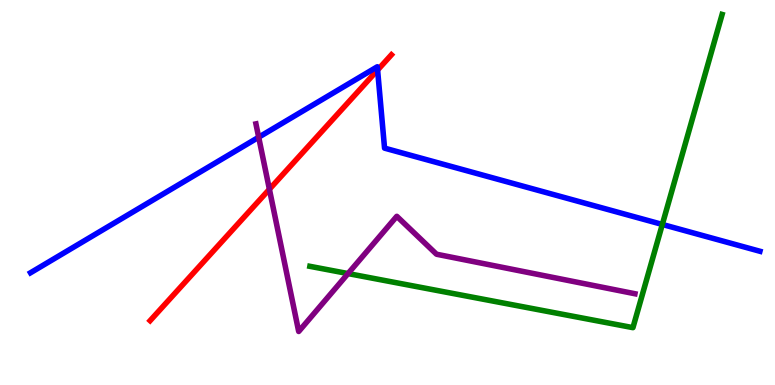[{'lines': ['blue', 'red'], 'intersections': [{'x': 4.87, 'y': 8.18}]}, {'lines': ['green', 'red'], 'intersections': []}, {'lines': ['purple', 'red'], 'intersections': [{'x': 3.48, 'y': 5.08}]}, {'lines': ['blue', 'green'], 'intersections': [{'x': 8.55, 'y': 4.17}]}, {'lines': ['blue', 'purple'], 'intersections': [{'x': 3.34, 'y': 6.44}]}, {'lines': ['green', 'purple'], 'intersections': [{'x': 4.49, 'y': 2.89}]}]